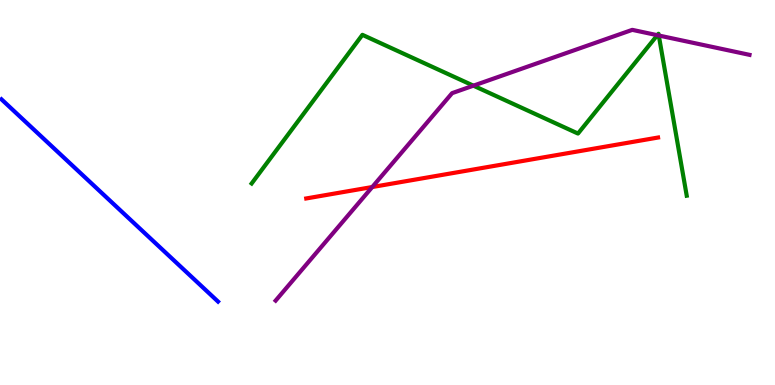[{'lines': ['blue', 'red'], 'intersections': []}, {'lines': ['green', 'red'], 'intersections': []}, {'lines': ['purple', 'red'], 'intersections': [{'x': 4.8, 'y': 5.14}]}, {'lines': ['blue', 'green'], 'intersections': []}, {'lines': ['blue', 'purple'], 'intersections': []}, {'lines': ['green', 'purple'], 'intersections': [{'x': 6.11, 'y': 7.77}, {'x': 8.48, 'y': 9.09}, {'x': 8.5, 'y': 9.08}]}]